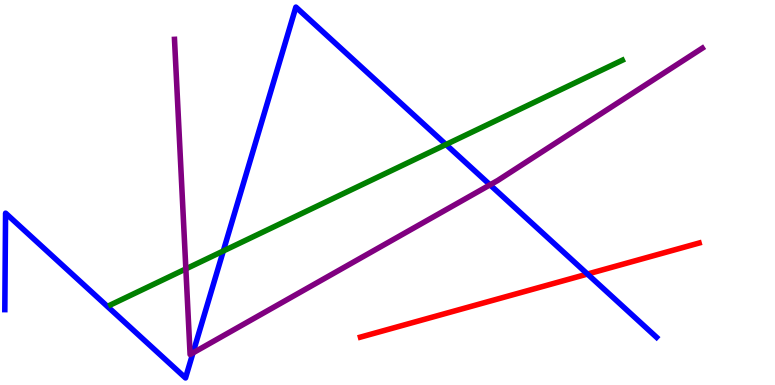[{'lines': ['blue', 'red'], 'intersections': [{'x': 7.58, 'y': 2.88}]}, {'lines': ['green', 'red'], 'intersections': []}, {'lines': ['purple', 'red'], 'intersections': []}, {'lines': ['blue', 'green'], 'intersections': [{'x': 2.88, 'y': 3.48}, {'x': 5.75, 'y': 6.25}]}, {'lines': ['blue', 'purple'], 'intersections': [{'x': 2.49, 'y': 0.834}, {'x': 6.32, 'y': 5.2}]}, {'lines': ['green', 'purple'], 'intersections': [{'x': 2.4, 'y': 3.02}]}]